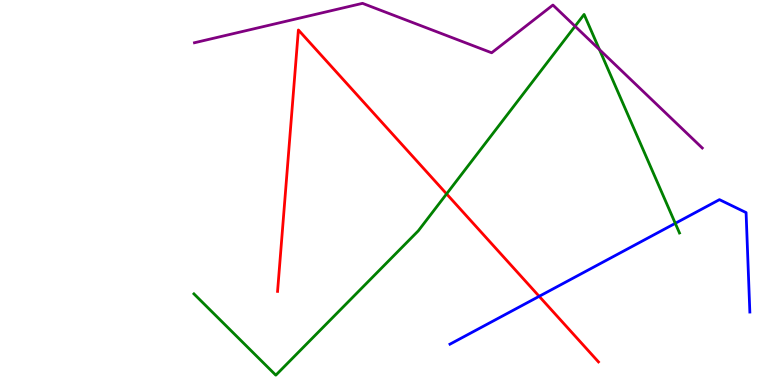[{'lines': ['blue', 'red'], 'intersections': [{'x': 6.96, 'y': 2.3}]}, {'lines': ['green', 'red'], 'intersections': [{'x': 5.76, 'y': 4.96}]}, {'lines': ['purple', 'red'], 'intersections': []}, {'lines': ['blue', 'green'], 'intersections': [{'x': 8.71, 'y': 4.2}]}, {'lines': ['blue', 'purple'], 'intersections': []}, {'lines': ['green', 'purple'], 'intersections': [{'x': 7.42, 'y': 9.32}, {'x': 7.73, 'y': 8.71}]}]